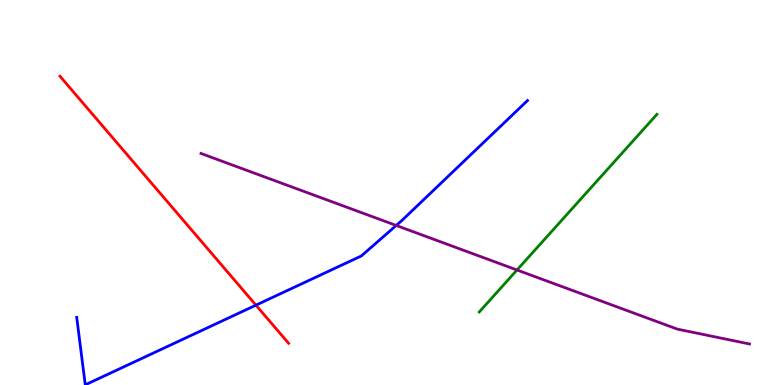[{'lines': ['blue', 'red'], 'intersections': [{'x': 3.3, 'y': 2.07}]}, {'lines': ['green', 'red'], 'intersections': []}, {'lines': ['purple', 'red'], 'intersections': []}, {'lines': ['blue', 'green'], 'intersections': []}, {'lines': ['blue', 'purple'], 'intersections': [{'x': 5.11, 'y': 4.14}]}, {'lines': ['green', 'purple'], 'intersections': [{'x': 6.67, 'y': 2.99}]}]